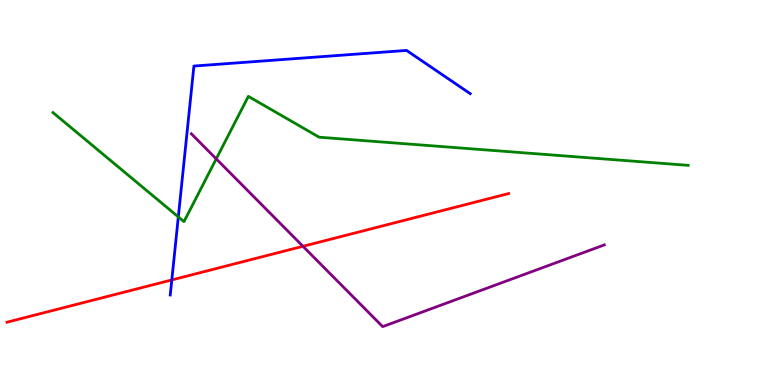[{'lines': ['blue', 'red'], 'intersections': [{'x': 2.22, 'y': 2.73}]}, {'lines': ['green', 'red'], 'intersections': []}, {'lines': ['purple', 'red'], 'intersections': [{'x': 3.91, 'y': 3.6}]}, {'lines': ['blue', 'green'], 'intersections': [{'x': 2.3, 'y': 4.37}]}, {'lines': ['blue', 'purple'], 'intersections': []}, {'lines': ['green', 'purple'], 'intersections': [{'x': 2.79, 'y': 5.87}]}]